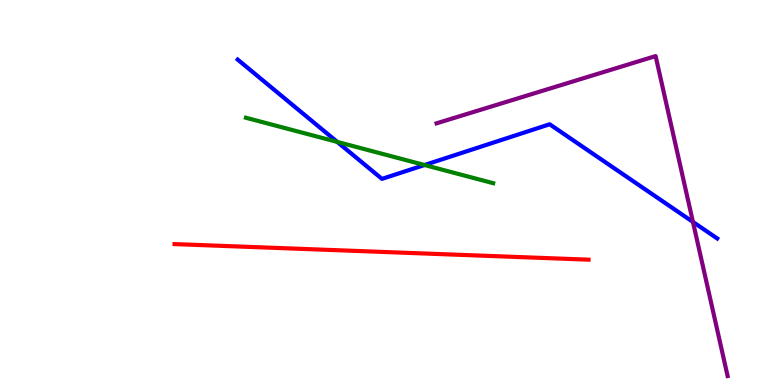[{'lines': ['blue', 'red'], 'intersections': []}, {'lines': ['green', 'red'], 'intersections': []}, {'lines': ['purple', 'red'], 'intersections': []}, {'lines': ['blue', 'green'], 'intersections': [{'x': 4.35, 'y': 6.31}, {'x': 5.48, 'y': 5.71}]}, {'lines': ['blue', 'purple'], 'intersections': [{'x': 8.94, 'y': 4.24}]}, {'lines': ['green', 'purple'], 'intersections': []}]